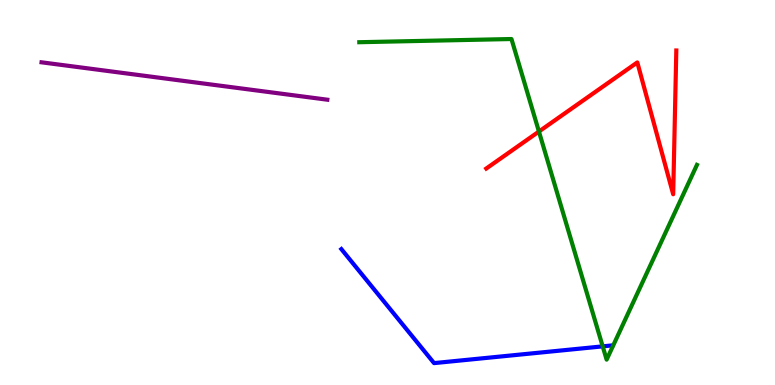[{'lines': ['blue', 'red'], 'intersections': []}, {'lines': ['green', 'red'], 'intersections': [{'x': 6.95, 'y': 6.58}]}, {'lines': ['purple', 'red'], 'intersections': []}, {'lines': ['blue', 'green'], 'intersections': [{'x': 7.78, 'y': 1.0}]}, {'lines': ['blue', 'purple'], 'intersections': []}, {'lines': ['green', 'purple'], 'intersections': []}]